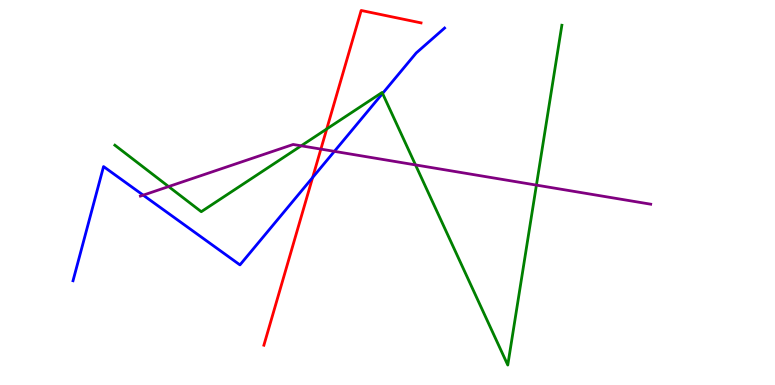[{'lines': ['blue', 'red'], 'intersections': [{'x': 4.03, 'y': 5.39}]}, {'lines': ['green', 'red'], 'intersections': [{'x': 4.22, 'y': 6.65}]}, {'lines': ['purple', 'red'], 'intersections': [{'x': 4.14, 'y': 6.13}]}, {'lines': ['blue', 'green'], 'intersections': [{'x': 4.94, 'y': 7.57}]}, {'lines': ['blue', 'purple'], 'intersections': [{'x': 1.85, 'y': 4.93}, {'x': 4.31, 'y': 6.07}]}, {'lines': ['green', 'purple'], 'intersections': [{'x': 2.18, 'y': 5.15}, {'x': 3.89, 'y': 6.21}, {'x': 5.36, 'y': 5.72}, {'x': 6.92, 'y': 5.19}]}]